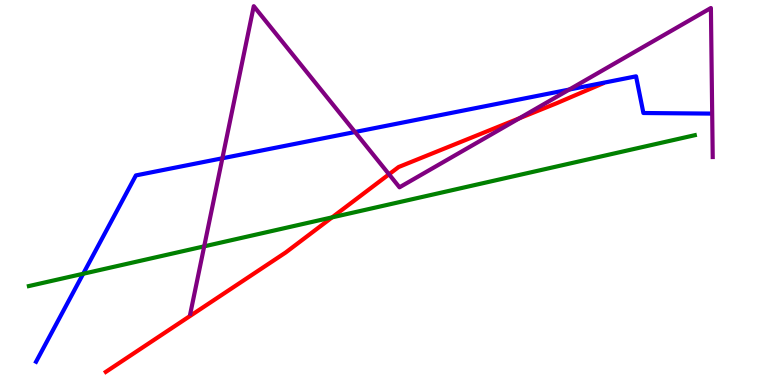[{'lines': ['blue', 'red'], 'intersections': []}, {'lines': ['green', 'red'], 'intersections': [{'x': 4.29, 'y': 4.35}]}, {'lines': ['purple', 'red'], 'intersections': [{'x': 5.02, 'y': 5.47}, {'x': 6.7, 'y': 6.93}]}, {'lines': ['blue', 'green'], 'intersections': [{'x': 1.07, 'y': 2.89}]}, {'lines': ['blue', 'purple'], 'intersections': [{'x': 2.87, 'y': 5.89}, {'x': 4.58, 'y': 6.57}, {'x': 7.35, 'y': 7.67}]}, {'lines': ['green', 'purple'], 'intersections': [{'x': 2.63, 'y': 3.6}]}]